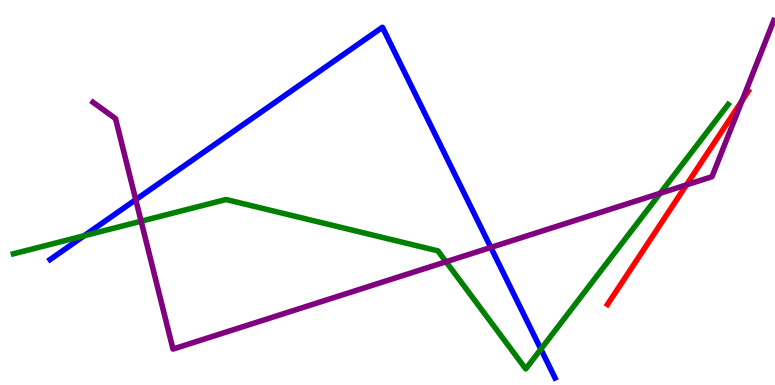[{'lines': ['blue', 'red'], 'intersections': []}, {'lines': ['green', 'red'], 'intersections': []}, {'lines': ['purple', 'red'], 'intersections': [{'x': 8.86, 'y': 5.2}, {'x': 9.58, 'y': 7.39}]}, {'lines': ['blue', 'green'], 'intersections': [{'x': 1.09, 'y': 3.88}, {'x': 6.98, 'y': 0.931}]}, {'lines': ['blue', 'purple'], 'intersections': [{'x': 1.75, 'y': 4.81}, {'x': 6.33, 'y': 3.57}]}, {'lines': ['green', 'purple'], 'intersections': [{'x': 1.82, 'y': 4.25}, {'x': 5.76, 'y': 3.2}, {'x': 8.52, 'y': 4.98}]}]